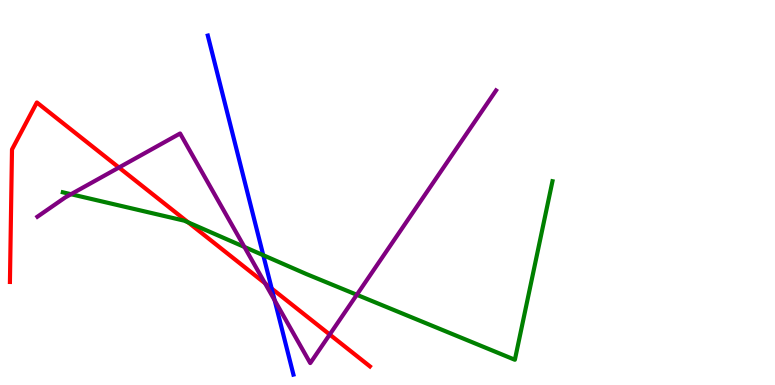[{'lines': ['blue', 'red'], 'intersections': [{'x': 3.51, 'y': 2.51}]}, {'lines': ['green', 'red'], 'intersections': [{'x': 2.43, 'y': 4.22}]}, {'lines': ['purple', 'red'], 'intersections': [{'x': 1.53, 'y': 5.65}, {'x': 3.42, 'y': 2.64}, {'x': 4.25, 'y': 1.31}]}, {'lines': ['blue', 'green'], 'intersections': [{'x': 3.4, 'y': 3.37}]}, {'lines': ['blue', 'purple'], 'intersections': [{'x': 3.54, 'y': 2.2}]}, {'lines': ['green', 'purple'], 'intersections': [{'x': 0.916, 'y': 4.96}, {'x': 3.15, 'y': 3.59}, {'x': 4.6, 'y': 2.34}]}]